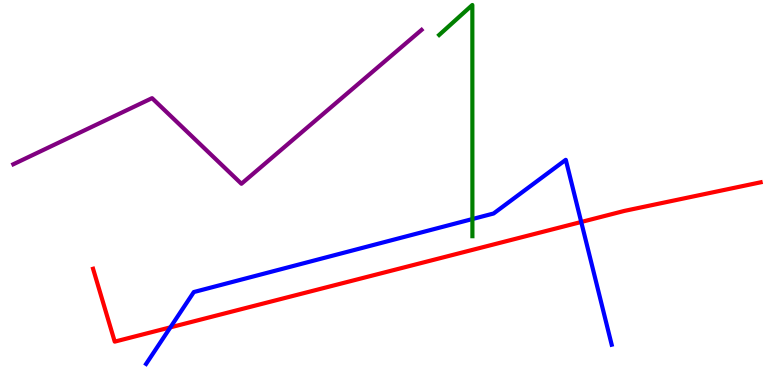[{'lines': ['blue', 'red'], 'intersections': [{'x': 2.2, 'y': 1.5}, {'x': 7.5, 'y': 4.23}]}, {'lines': ['green', 'red'], 'intersections': []}, {'lines': ['purple', 'red'], 'intersections': []}, {'lines': ['blue', 'green'], 'intersections': [{'x': 6.1, 'y': 4.31}]}, {'lines': ['blue', 'purple'], 'intersections': []}, {'lines': ['green', 'purple'], 'intersections': []}]